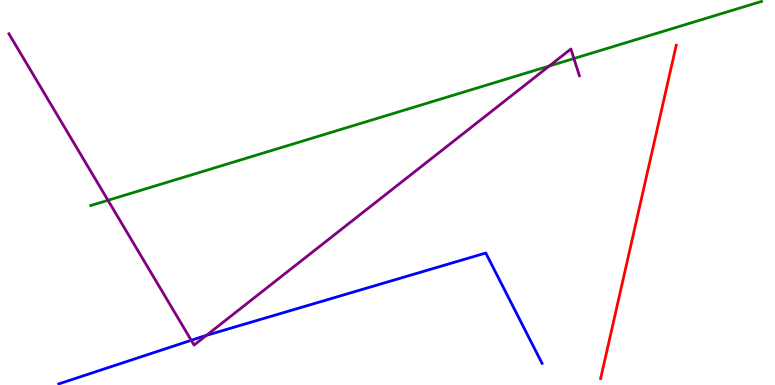[{'lines': ['blue', 'red'], 'intersections': []}, {'lines': ['green', 'red'], 'intersections': []}, {'lines': ['purple', 'red'], 'intersections': []}, {'lines': ['blue', 'green'], 'intersections': []}, {'lines': ['blue', 'purple'], 'intersections': [{'x': 2.47, 'y': 1.16}, {'x': 2.66, 'y': 1.29}]}, {'lines': ['green', 'purple'], 'intersections': [{'x': 1.39, 'y': 4.8}, {'x': 7.09, 'y': 8.28}, {'x': 7.41, 'y': 8.48}]}]